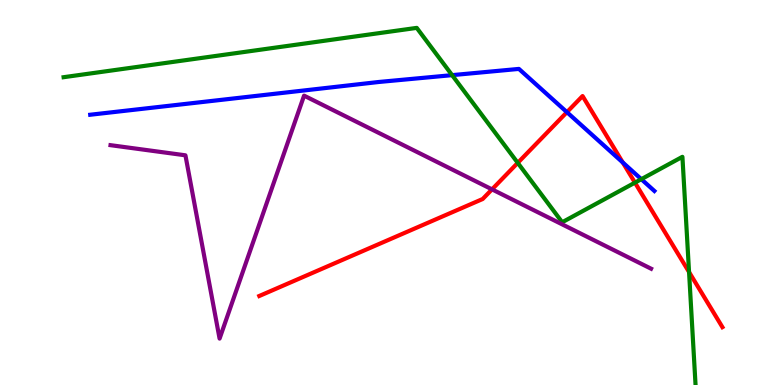[{'lines': ['blue', 'red'], 'intersections': [{'x': 7.32, 'y': 7.09}, {'x': 8.04, 'y': 5.78}]}, {'lines': ['green', 'red'], 'intersections': [{'x': 6.68, 'y': 5.77}, {'x': 8.19, 'y': 5.26}, {'x': 8.89, 'y': 2.93}]}, {'lines': ['purple', 'red'], 'intersections': [{'x': 6.35, 'y': 5.08}]}, {'lines': ['blue', 'green'], 'intersections': [{'x': 5.83, 'y': 8.05}, {'x': 8.27, 'y': 5.35}]}, {'lines': ['blue', 'purple'], 'intersections': []}, {'lines': ['green', 'purple'], 'intersections': []}]